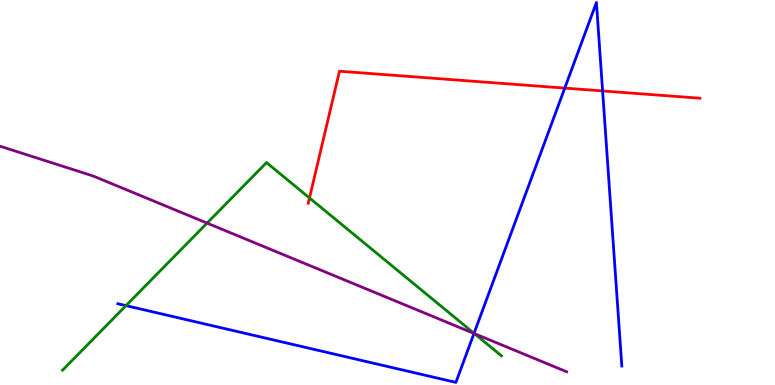[{'lines': ['blue', 'red'], 'intersections': [{'x': 7.29, 'y': 7.71}, {'x': 7.78, 'y': 7.64}]}, {'lines': ['green', 'red'], 'intersections': [{'x': 3.99, 'y': 4.86}]}, {'lines': ['purple', 'red'], 'intersections': []}, {'lines': ['blue', 'green'], 'intersections': [{'x': 1.63, 'y': 2.06}, {'x': 6.12, 'y': 1.34}]}, {'lines': ['blue', 'purple'], 'intersections': [{'x': 6.12, 'y': 1.34}]}, {'lines': ['green', 'purple'], 'intersections': [{'x': 2.67, 'y': 4.21}, {'x': 6.12, 'y': 1.33}]}]